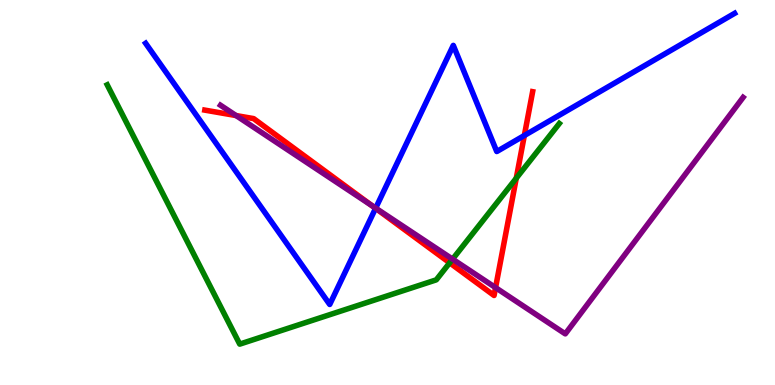[{'lines': ['blue', 'red'], 'intersections': [{'x': 4.85, 'y': 4.59}, {'x': 6.77, 'y': 6.48}]}, {'lines': ['green', 'red'], 'intersections': [{'x': 5.8, 'y': 3.17}, {'x': 6.66, 'y': 5.37}]}, {'lines': ['purple', 'red'], 'intersections': [{'x': 3.05, 'y': 7.0}, {'x': 4.8, 'y': 4.65}, {'x': 6.39, 'y': 2.53}]}, {'lines': ['blue', 'green'], 'intersections': []}, {'lines': ['blue', 'purple'], 'intersections': [{'x': 4.85, 'y': 4.59}]}, {'lines': ['green', 'purple'], 'intersections': [{'x': 5.84, 'y': 3.27}]}]